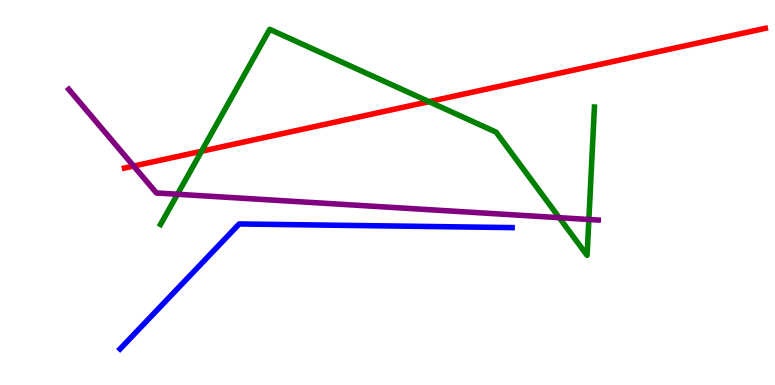[{'lines': ['blue', 'red'], 'intersections': []}, {'lines': ['green', 'red'], 'intersections': [{'x': 2.6, 'y': 6.07}, {'x': 5.54, 'y': 7.36}]}, {'lines': ['purple', 'red'], 'intersections': [{'x': 1.72, 'y': 5.69}]}, {'lines': ['blue', 'green'], 'intersections': []}, {'lines': ['blue', 'purple'], 'intersections': []}, {'lines': ['green', 'purple'], 'intersections': [{'x': 2.29, 'y': 4.95}, {'x': 7.22, 'y': 4.35}, {'x': 7.6, 'y': 4.3}]}]